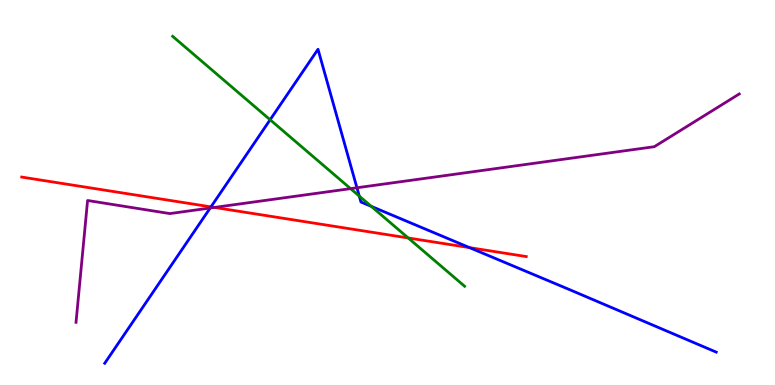[{'lines': ['blue', 'red'], 'intersections': [{'x': 2.72, 'y': 4.63}, {'x': 6.06, 'y': 3.57}]}, {'lines': ['green', 'red'], 'intersections': [{'x': 5.27, 'y': 3.82}]}, {'lines': ['purple', 'red'], 'intersections': [{'x': 2.77, 'y': 4.61}]}, {'lines': ['blue', 'green'], 'intersections': [{'x': 3.49, 'y': 6.89}, {'x': 4.64, 'y': 4.91}, {'x': 4.79, 'y': 4.64}]}, {'lines': ['blue', 'purple'], 'intersections': [{'x': 2.71, 'y': 4.6}, {'x': 4.61, 'y': 5.12}]}, {'lines': ['green', 'purple'], 'intersections': [{'x': 4.52, 'y': 5.1}]}]